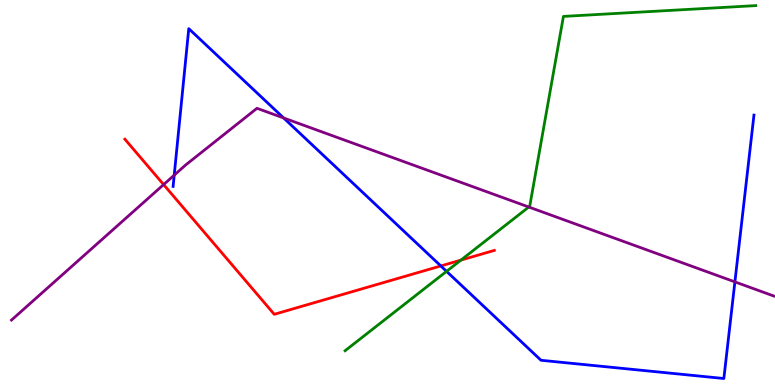[{'lines': ['blue', 'red'], 'intersections': [{'x': 5.69, 'y': 3.09}]}, {'lines': ['green', 'red'], 'intersections': [{'x': 5.95, 'y': 3.24}]}, {'lines': ['purple', 'red'], 'intersections': [{'x': 2.11, 'y': 5.21}]}, {'lines': ['blue', 'green'], 'intersections': [{'x': 5.76, 'y': 2.95}]}, {'lines': ['blue', 'purple'], 'intersections': [{'x': 2.25, 'y': 5.45}, {'x': 3.66, 'y': 6.94}, {'x': 9.48, 'y': 2.68}]}, {'lines': ['green', 'purple'], 'intersections': [{'x': 6.82, 'y': 4.62}]}]